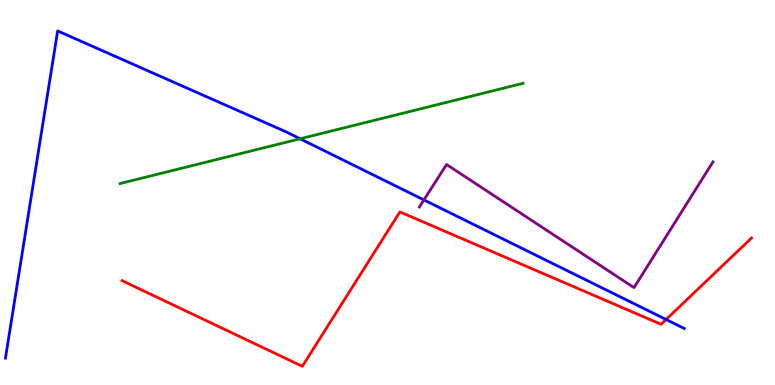[{'lines': ['blue', 'red'], 'intersections': [{'x': 8.59, 'y': 1.7}]}, {'lines': ['green', 'red'], 'intersections': []}, {'lines': ['purple', 'red'], 'intersections': []}, {'lines': ['blue', 'green'], 'intersections': [{'x': 3.87, 'y': 6.4}]}, {'lines': ['blue', 'purple'], 'intersections': [{'x': 5.47, 'y': 4.81}]}, {'lines': ['green', 'purple'], 'intersections': []}]